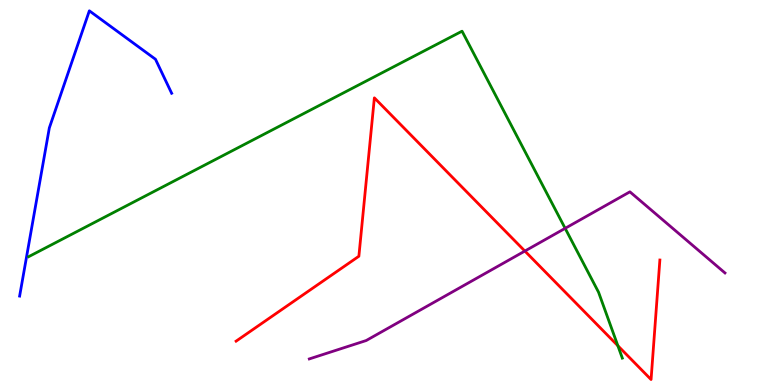[{'lines': ['blue', 'red'], 'intersections': []}, {'lines': ['green', 'red'], 'intersections': [{'x': 7.97, 'y': 1.02}]}, {'lines': ['purple', 'red'], 'intersections': [{'x': 6.77, 'y': 3.48}]}, {'lines': ['blue', 'green'], 'intersections': []}, {'lines': ['blue', 'purple'], 'intersections': []}, {'lines': ['green', 'purple'], 'intersections': [{'x': 7.29, 'y': 4.07}]}]